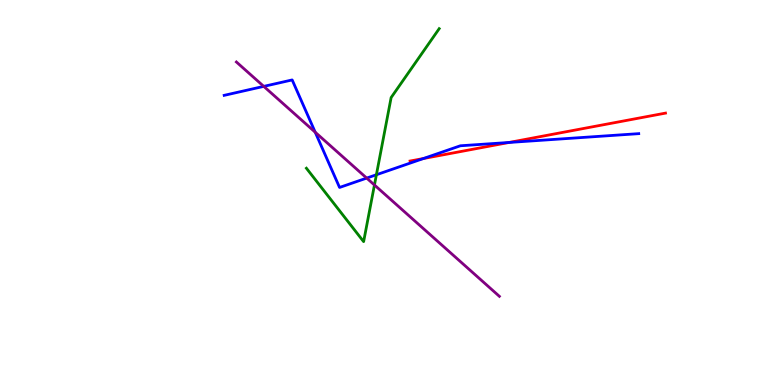[{'lines': ['blue', 'red'], 'intersections': [{'x': 5.46, 'y': 5.88}, {'x': 6.57, 'y': 6.3}]}, {'lines': ['green', 'red'], 'intersections': []}, {'lines': ['purple', 'red'], 'intersections': []}, {'lines': ['blue', 'green'], 'intersections': [{'x': 4.86, 'y': 5.46}]}, {'lines': ['blue', 'purple'], 'intersections': [{'x': 3.4, 'y': 7.76}, {'x': 4.07, 'y': 6.57}, {'x': 4.73, 'y': 5.37}]}, {'lines': ['green', 'purple'], 'intersections': [{'x': 4.83, 'y': 5.19}]}]